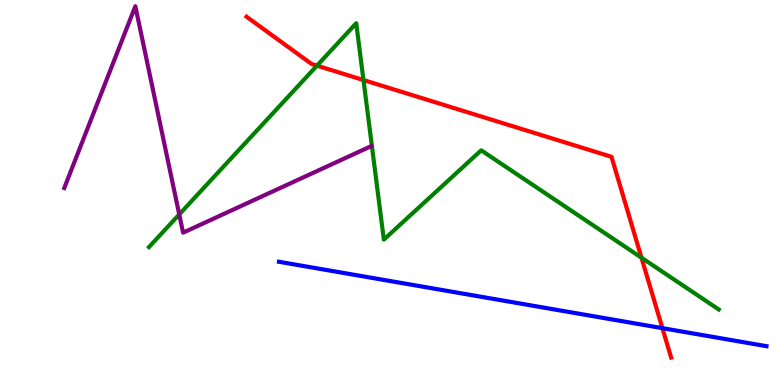[{'lines': ['blue', 'red'], 'intersections': [{'x': 8.55, 'y': 1.48}]}, {'lines': ['green', 'red'], 'intersections': [{'x': 4.09, 'y': 8.29}, {'x': 4.69, 'y': 7.92}, {'x': 8.28, 'y': 3.31}]}, {'lines': ['purple', 'red'], 'intersections': []}, {'lines': ['blue', 'green'], 'intersections': []}, {'lines': ['blue', 'purple'], 'intersections': []}, {'lines': ['green', 'purple'], 'intersections': [{'x': 2.31, 'y': 4.43}]}]